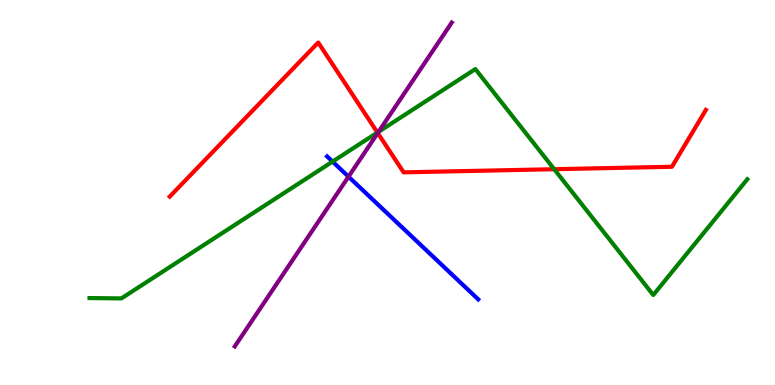[{'lines': ['blue', 'red'], 'intersections': []}, {'lines': ['green', 'red'], 'intersections': [{'x': 4.87, 'y': 6.56}, {'x': 7.15, 'y': 5.6}]}, {'lines': ['purple', 'red'], 'intersections': [{'x': 4.87, 'y': 6.55}]}, {'lines': ['blue', 'green'], 'intersections': [{'x': 4.29, 'y': 5.8}]}, {'lines': ['blue', 'purple'], 'intersections': [{'x': 4.5, 'y': 5.41}]}, {'lines': ['green', 'purple'], 'intersections': [{'x': 4.88, 'y': 6.58}]}]